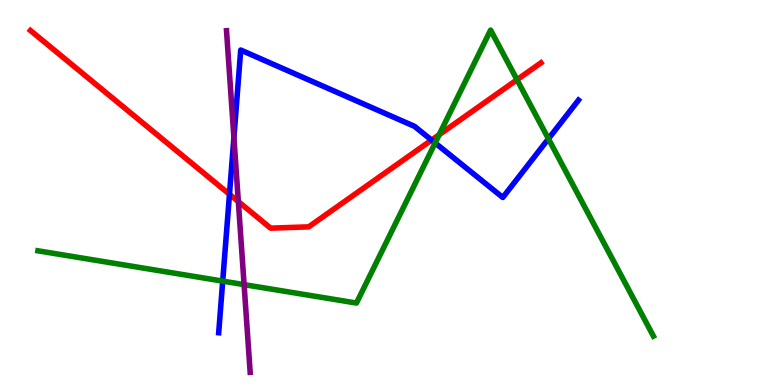[{'lines': ['blue', 'red'], 'intersections': [{'x': 2.96, 'y': 4.95}, {'x': 5.57, 'y': 6.36}]}, {'lines': ['green', 'red'], 'intersections': [{'x': 5.67, 'y': 6.5}, {'x': 6.67, 'y': 7.93}]}, {'lines': ['purple', 'red'], 'intersections': [{'x': 3.08, 'y': 4.76}]}, {'lines': ['blue', 'green'], 'intersections': [{'x': 2.87, 'y': 2.7}, {'x': 5.61, 'y': 6.29}, {'x': 7.08, 'y': 6.4}]}, {'lines': ['blue', 'purple'], 'intersections': [{'x': 3.02, 'y': 6.43}]}, {'lines': ['green', 'purple'], 'intersections': [{'x': 3.15, 'y': 2.61}]}]